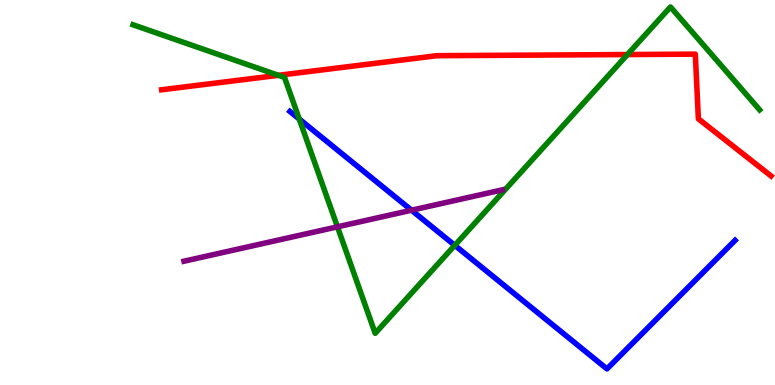[{'lines': ['blue', 'red'], 'intersections': []}, {'lines': ['green', 'red'], 'intersections': [{'x': 3.59, 'y': 8.04}, {'x': 8.1, 'y': 8.58}]}, {'lines': ['purple', 'red'], 'intersections': []}, {'lines': ['blue', 'green'], 'intersections': [{'x': 3.86, 'y': 6.91}, {'x': 5.87, 'y': 3.63}]}, {'lines': ['blue', 'purple'], 'intersections': [{'x': 5.31, 'y': 4.54}]}, {'lines': ['green', 'purple'], 'intersections': [{'x': 4.35, 'y': 4.11}]}]